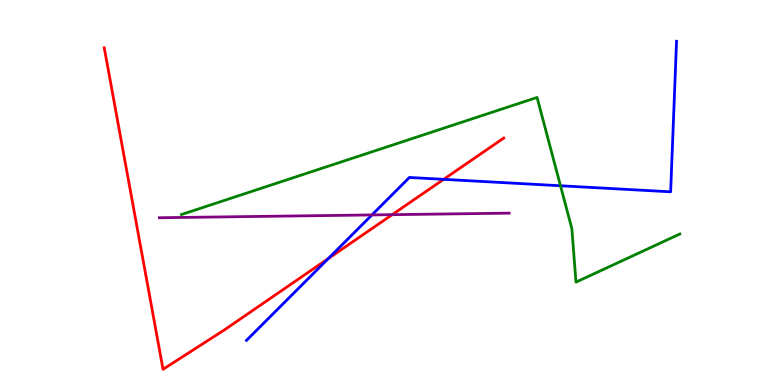[{'lines': ['blue', 'red'], 'intersections': [{'x': 4.24, 'y': 3.29}, {'x': 5.72, 'y': 5.34}]}, {'lines': ['green', 'red'], 'intersections': []}, {'lines': ['purple', 'red'], 'intersections': [{'x': 5.06, 'y': 4.42}]}, {'lines': ['blue', 'green'], 'intersections': [{'x': 7.23, 'y': 5.18}]}, {'lines': ['blue', 'purple'], 'intersections': [{'x': 4.8, 'y': 4.42}]}, {'lines': ['green', 'purple'], 'intersections': []}]